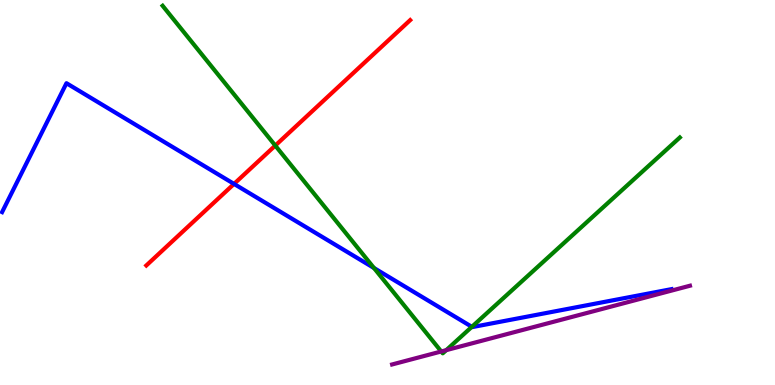[{'lines': ['blue', 'red'], 'intersections': [{'x': 3.02, 'y': 5.22}]}, {'lines': ['green', 'red'], 'intersections': [{'x': 3.55, 'y': 6.22}]}, {'lines': ['purple', 'red'], 'intersections': []}, {'lines': ['blue', 'green'], 'intersections': [{'x': 4.83, 'y': 3.04}, {'x': 6.09, 'y': 1.51}]}, {'lines': ['blue', 'purple'], 'intersections': []}, {'lines': ['green', 'purple'], 'intersections': [{'x': 5.69, 'y': 0.871}, {'x': 5.76, 'y': 0.905}]}]